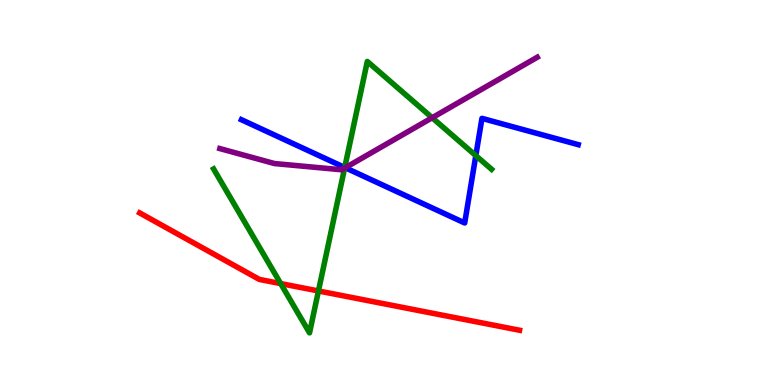[{'lines': ['blue', 'red'], 'intersections': []}, {'lines': ['green', 'red'], 'intersections': [{'x': 3.62, 'y': 2.63}, {'x': 4.11, 'y': 2.44}]}, {'lines': ['purple', 'red'], 'intersections': []}, {'lines': ['blue', 'green'], 'intersections': [{'x': 4.45, 'y': 5.65}, {'x': 6.14, 'y': 5.96}]}, {'lines': ['blue', 'purple'], 'intersections': [{'x': 4.46, 'y': 5.64}]}, {'lines': ['green', 'purple'], 'intersections': [{'x': 4.45, 'y': 5.63}, {'x': 5.58, 'y': 6.94}]}]